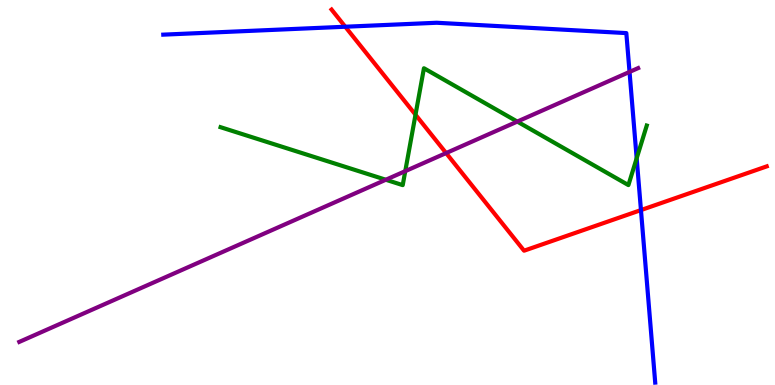[{'lines': ['blue', 'red'], 'intersections': [{'x': 4.46, 'y': 9.31}, {'x': 8.27, 'y': 4.54}]}, {'lines': ['green', 'red'], 'intersections': [{'x': 5.36, 'y': 7.02}]}, {'lines': ['purple', 'red'], 'intersections': [{'x': 5.76, 'y': 6.02}]}, {'lines': ['blue', 'green'], 'intersections': [{'x': 8.22, 'y': 5.89}]}, {'lines': ['blue', 'purple'], 'intersections': [{'x': 8.12, 'y': 8.13}]}, {'lines': ['green', 'purple'], 'intersections': [{'x': 4.98, 'y': 5.33}, {'x': 5.23, 'y': 5.55}, {'x': 6.67, 'y': 6.84}]}]